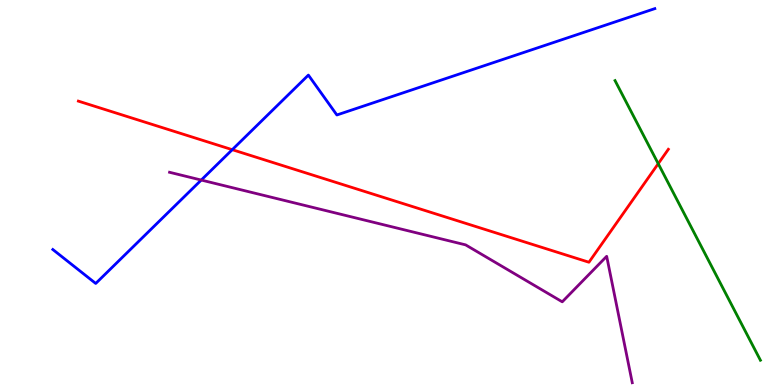[{'lines': ['blue', 'red'], 'intersections': [{'x': 3.0, 'y': 6.11}]}, {'lines': ['green', 'red'], 'intersections': [{'x': 8.49, 'y': 5.75}]}, {'lines': ['purple', 'red'], 'intersections': []}, {'lines': ['blue', 'green'], 'intersections': []}, {'lines': ['blue', 'purple'], 'intersections': [{'x': 2.6, 'y': 5.32}]}, {'lines': ['green', 'purple'], 'intersections': []}]